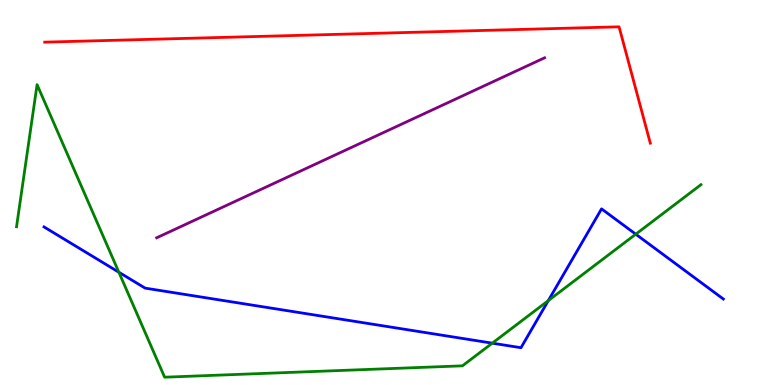[{'lines': ['blue', 'red'], 'intersections': []}, {'lines': ['green', 'red'], 'intersections': []}, {'lines': ['purple', 'red'], 'intersections': []}, {'lines': ['blue', 'green'], 'intersections': [{'x': 1.53, 'y': 2.93}, {'x': 6.35, 'y': 1.09}, {'x': 7.08, 'y': 2.19}, {'x': 8.2, 'y': 3.92}]}, {'lines': ['blue', 'purple'], 'intersections': []}, {'lines': ['green', 'purple'], 'intersections': []}]